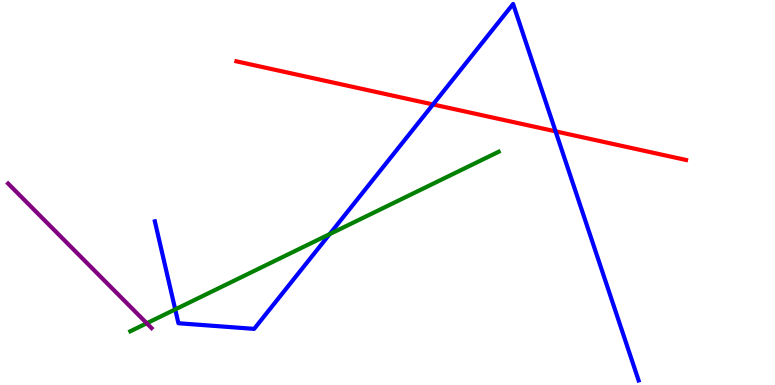[{'lines': ['blue', 'red'], 'intersections': [{'x': 5.59, 'y': 7.29}, {'x': 7.17, 'y': 6.59}]}, {'lines': ['green', 'red'], 'intersections': []}, {'lines': ['purple', 'red'], 'intersections': []}, {'lines': ['blue', 'green'], 'intersections': [{'x': 2.26, 'y': 1.96}, {'x': 4.25, 'y': 3.92}]}, {'lines': ['blue', 'purple'], 'intersections': []}, {'lines': ['green', 'purple'], 'intersections': [{'x': 1.89, 'y': 1.6}]}]